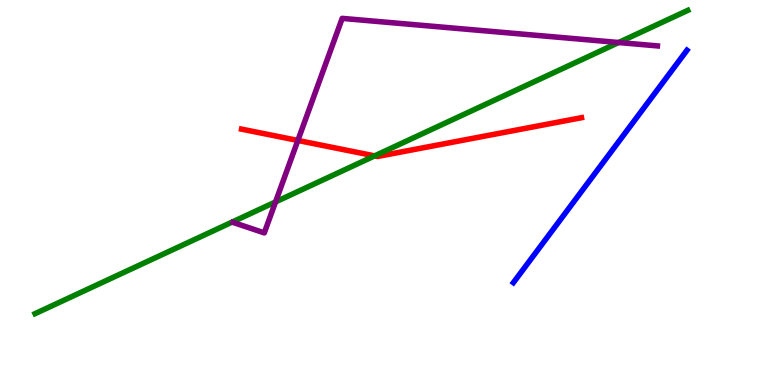[{'lines': ['blue', 'red'], 'intersections': []}, {'lines': ['green', 'red'], 'intersections': [{'x': 4.83, 'y': 5.95}]}, {'lines': ['purple', 'red'], 'intersections': [{'x': 3.84, 'y': 6.35}]}, {'lines': ['blue', 'green'], 'intersections': []}, {'lines': ['blue', 'purple'], 'intersections': []}, {'lines': ['green', 'purple'], 'intersections': [{'x': 3.56, 'y': 4.76}, {'x': 7.98, 'y': 8.9}]}]